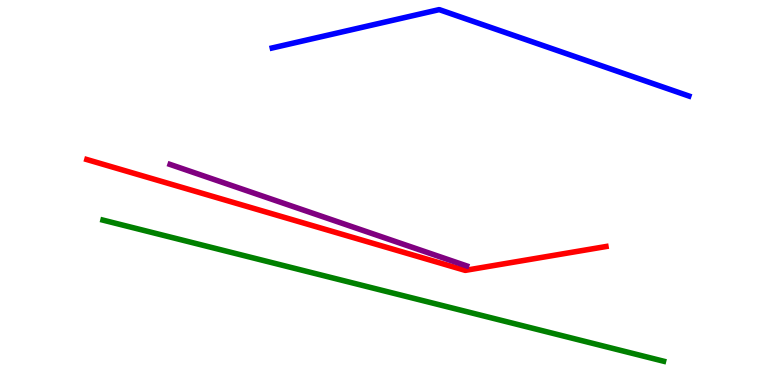[{'lines': ['blue', 'red'], 'intersections': []}, {'lines': ['green', 'red'], 'intersections': []}, {'lines': ['purple', 'red'], 'intersections': []}, {'lines': ['blue', 'green'], 'intersections': []}, {'lines': ['blue', 'purple'], 'intersections': []}, {'lines': ['green', 'purple'], 'intersections': []}]